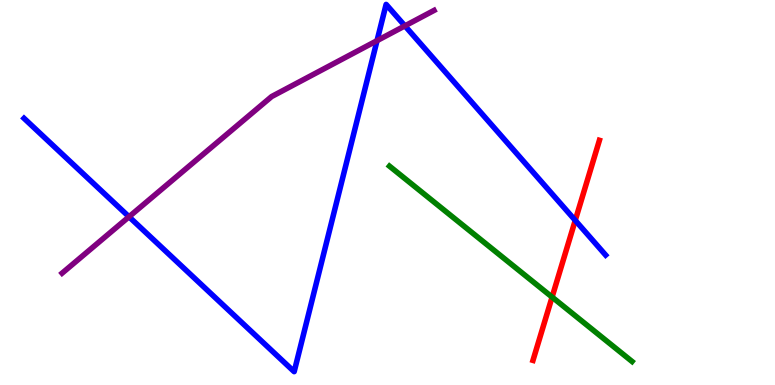[{'lines': ['blue', 'red'], 'intersections': [{'x': 7.42, 'y': 4.28}]}, {'lines': ['green', 'red'], 'intersections': [{'x': 7.12, 'y': 2.28}]}, {'lines': ['purple', 'red'], 'intersections': []}, {'lines': ['blue', 'green'], 'intersections': []}, {'lines': ['blue', 'purple'], 'intersections': [{'x': 1.66, 'y': 4.37}, {'x': 4.87, 'y': 8.94}, {'x': 5.22, 'y': 9.33}]}, {'lines': ['green', 'purple'], 'intersections': []}]